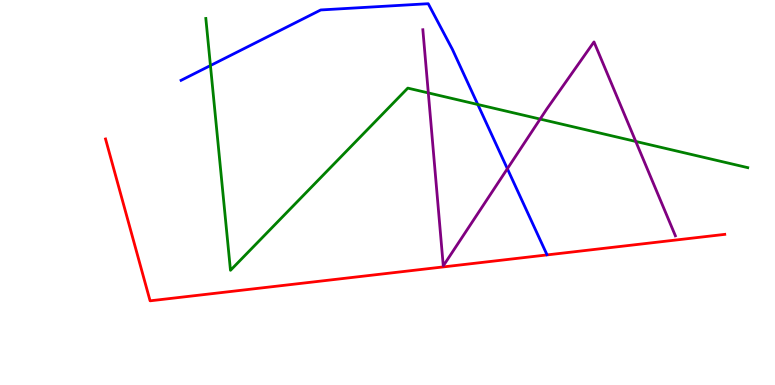[{'lines': ['blue', 'red'], 'intersections': []}, {'lines': ['green', 'red'], 'intersections': []}, {'lines': ['purple', 'red'], 'intersections': []}, {'lines': ['blue', 'green'], 'intersections': [{'x': 2.72, 'y': 8.3}, {'x': 6.17, 'y': 7.29}]}, {'lines': ['blue', 'purple'], 'intersections': [{'x': 6.55, 'y': 5.62}]}, {'lines': ['green', 'purple'], 'intersections': [{'x': 5.53, 'y': 7.59}, {'x': 6.97, 'y': 6.91}, {'x': 8.2, 'y': 6.33}]}]